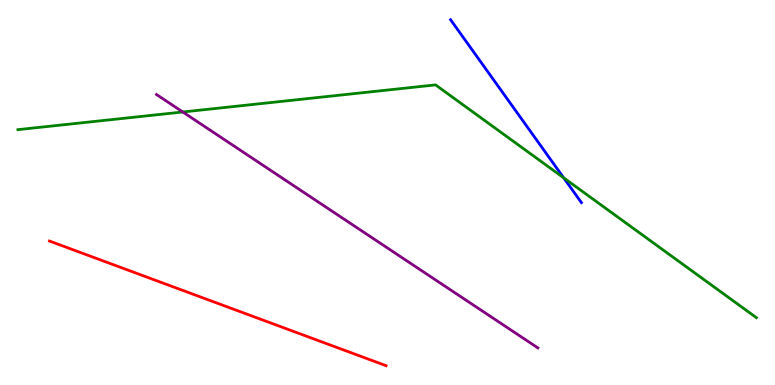[{'lines': ['blue', 'red'], 'intersections': []}, {'lines': ['green', 'red'], 'intersections': []}, {'lines': ['purple', 'red'], 'intersections': []}, {'lines': ['blue', 'green'], 'intersections': [{'x': 7.27, 'y': 5.38}]}, {'lines': ['blue', 'purple'], 'intersections': []}, {'lines': ['green', 'purple'], 'intersections': [{'x': 2.36, 'y': 7.09}]}]